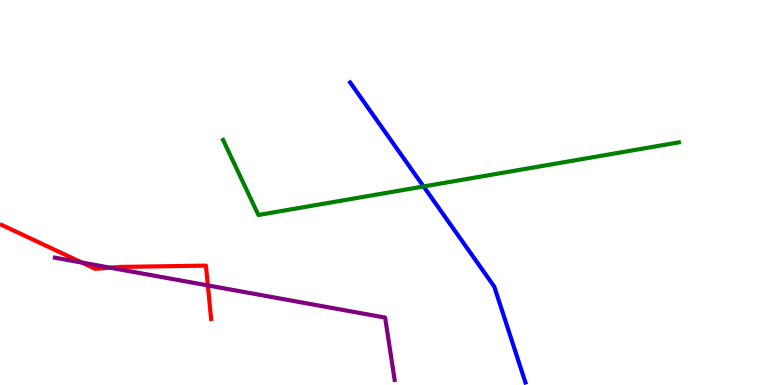[{'lines': ['blue', 'red'], 'intersections': []}, {'lines': ['green', 'red'], 'intersections': []}, {'lines': ['purple', 'red'], 'intersections': [{'x': 1.06, 'y': 3.18}, {'x': 1.42, 'y': 3.05}, {'x': 2.68, 'y': 2.59}]}, {'lines': ['blue', 'green'], 'intersections': [{'x': 5.47, 'y': 5.16}]}, {'lines': ['blue', 'purple'], 'intersections': []}, {'lines': ['green', 'purple'], 'intersections': []}]